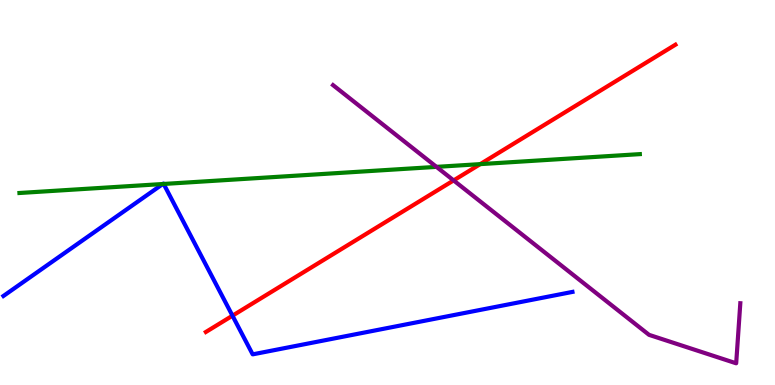[{'lines': ['blue', 'red'], 'intersections': [{'x': 3.0, 'y': 1.8}]}, {'lines': ['green', 'red'], 'intersections': [{'x': 6.2, 'y': 5.74}]}, {'lines': ['purple', 'red'], 'intersections': [{'x': 5.85, 'y': 5.31}]}, {'lines': ['blue', 'green'], 'intersections': [{'x': 2.1, 'y': 5.22}, {'x': 2.11, 'y': 5.22}]}, {'lines': ['blue', 'purple'], 'intersections': []}, {'lines': ['green', 'purple'], 'intersections': [{'x': 5.63, 'y': 5.67}]}]